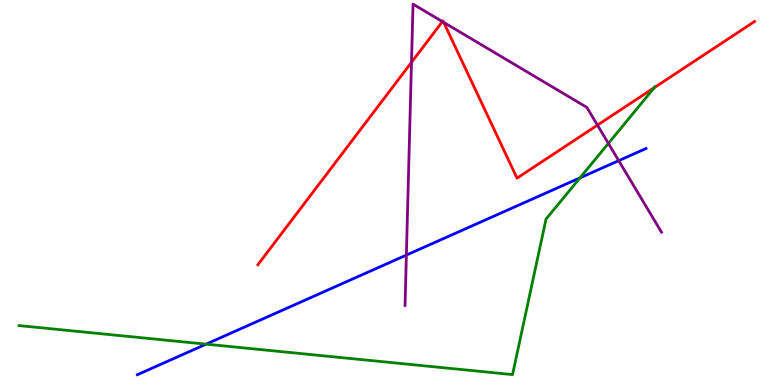[{'lines': ['blue', 'red'], 'intersections': []}, {'lines': ['green', 'red'], 'intersections': [{'x': 8.44, 'y': 7.72}]}, {'lines': ['purple', 'red'], 'intersections': [{'x': 5.31, 'y': 8.38}, {'x': 5.71, 'y': 9.44}, {'x': 5.73, 'y': 9.42}, {'x': 7.71, 'y': 6.75}]}, {'lines': ['blue', 'green'], 'intersections': [{'x': 2.66, 'y': 1.06}, {'x': 7.48, 'y': 5.38}]}, {'lines': ['blue', 'purple'], 'intersections': [{'x': 5.24, 'y': 3.37}, {'x': 7.98, 'y': 5.83}]}, {'lines': ['green', 'purple'], 'intersections': [{'x': 7.85, 'y': 6.28}]}]